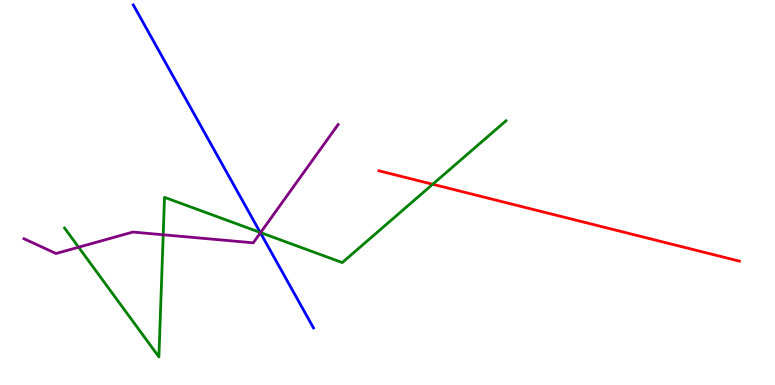[{'lines': ['blue', 'red'], 'intersections': []}, {'lines': ['green', 'red'], 'intersections': [{'x': 5.58, 'y': 5.21}]}, {'lines': ['purple', 'red'], 'intersections': []}, {'lines': ['blue', 'green'], 'intersections': [{'x': 3.36, 'y': 3.96}]}, {'lines': ['blue', 'purple'], 'intersections': [{'x': 3.36, 'y': 3.95}]}, {'lines': ['green', 'purple'], 'intersections': [{'x': 1.01, 'y': 3.58}, {'x': 2.11, 'y': 3.9}, {'x': 3.36, 'y': 3.96}]}]